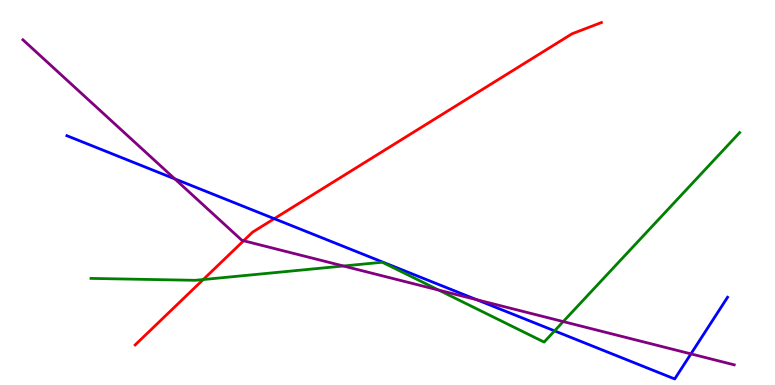[{'lines': ['blue', 'red'], 'intersections': [{'x': 3.54, 'y': 4.32}]}, {'lines': ['green', 'red'], 'intersections': [{'x': 2.62, 'y': 2.74}]}, {'lines': ['purple', 'red'], 'intersections': [{'x': 3.14, 'y': 3.75}]}, {'lines': ['blue', 'green'], 'intersections': [{'x': 7.16, 'y': 1.41}]}, {'lines': ['blue', 'purple'], 'intersections': [{'x': 2.26, 'y': 5.35}, {'x': 6.15, 'y': 2.22}, {'x': 8.92, 'y': 0.808}]}, {'lines': ['green', 'purple'], 'intersections': [{'x': 4.43, 'y': 3.09}, {'x': 5.66, 'y': 2.46}, {'x': 7.27, 'y': 1.65}]}]